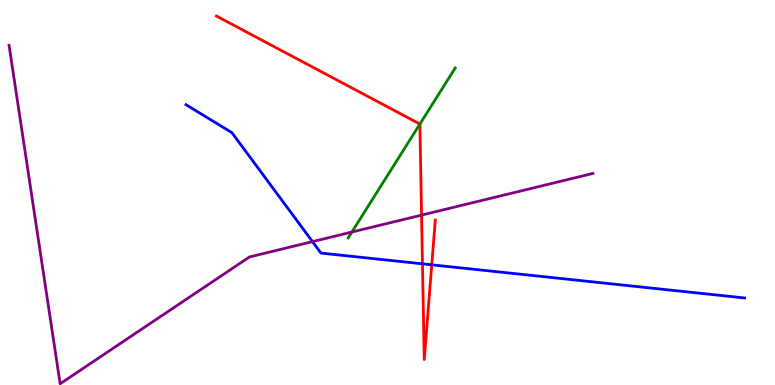[{'lines': ['blue', 'red'], 'intersections': [{'x': 5.45, 'y': 3.15}, {'x': 5.57, 'y': 3.12}]}, {'lines': ['green', 'red'], 'intersections': [{'x': 5.42, 'y': 6.78}]}, {'lines': ['purple', 'red'], 'intersections': [{'x': 5.44, 'y': 4.41}]}, {'lines': ['blue', 'green'], 'intersections': []}, {'lines': ['blue', 'purple'], 'intersections': [{'x': 4.03, 'y': 3.72}]}, {'lines': ['green', 'purple'], 'intersections': [{'x': 4.54, 'y': 3.97}]}]